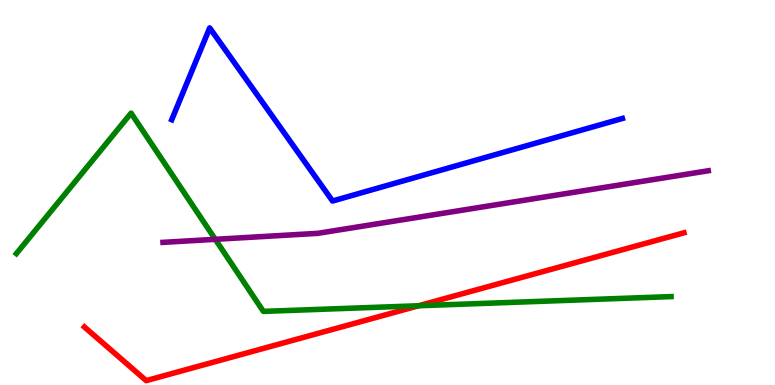[{'lines': ['blue', 'red'], 'intersections': []}, {'lines': ['green', 'red'], 'intersections': [{'x': 5.4, 'y': 2.06}]}, {'lines': ['purple', 'red'], 'intersections': []}, {'lines': ['blue', 'green'], 'intersections': []}, {'lines': ['blue', 'purple'], 'intersections': []}, {'lines': ['green', 'purple'], 'intersections': [{'x': 2.78, 'y': 3.78}]}]